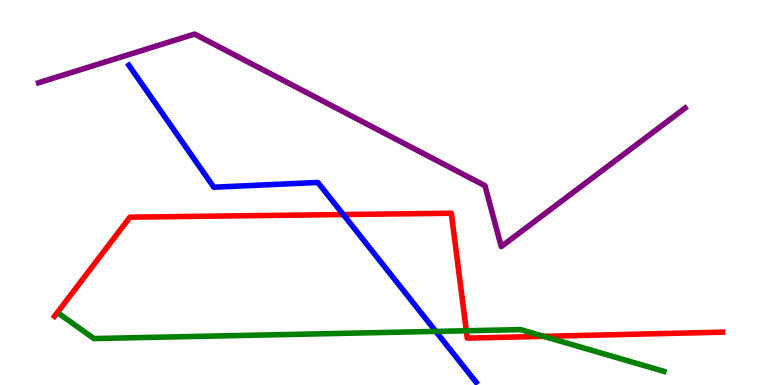[{'lines': ['blue', 'red'], 'intersections': [{'x': 4.43, 'y': 4.43}]}, {'lines': ['green', 'red'], 'intersections': [{'x': 6.02, 'y': 1.41}, {'x': 7.02, 'y': 1.26}]}, {'lines': ['purple', 'red'], 'intersections': []}, {'lines': ['blue', 'green'], 'intersections': [{'x': 5.62, 'y': 1.39}]}, {'lines': ['blue', 'purple'], 'intersections': []}, {'lines': ['green', 'purple'], 'intersections': []}]